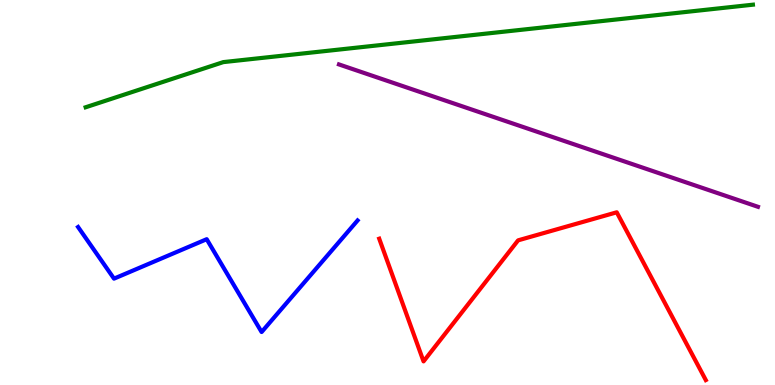[{'lines': ['blue', 'red'], 'intersections': []}, {'lines': ['green', 'red'], 'intersections': []}, {'lines': ['purple', 'red'], 'intersections': []}, {'lines': ['blue', 'green'], 'intersections': []}, {'lines': ['blue', 'purple'], 'intersections': []}, {'lines': ['green', 'purple'], 'intersections': []}]